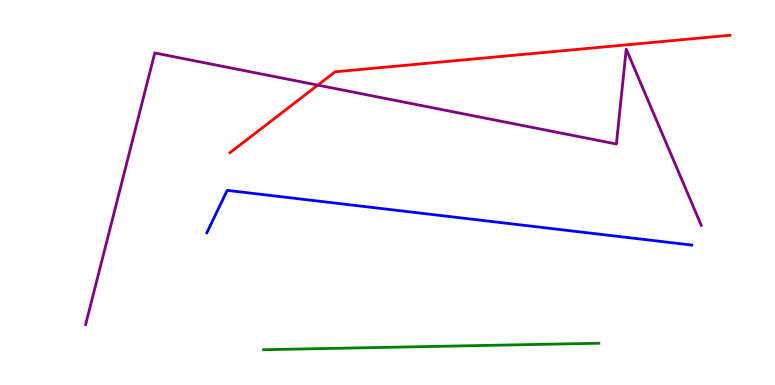[{'lines': ['blue', 'red'], 'intersections': []}, {'lines': ['green', 'red'], 'intersections': []}, {'lines': ['purple', 'red'], 'intersections': [{'x': 4.1, 'y': 7.79}]}, {'lines': ['blue', 'green'], 'intersections': []}, {'lines': ['blue', 'purple'], 'intersections': []}, {'lines': ['green', 'purple'], 'intersections': []}]